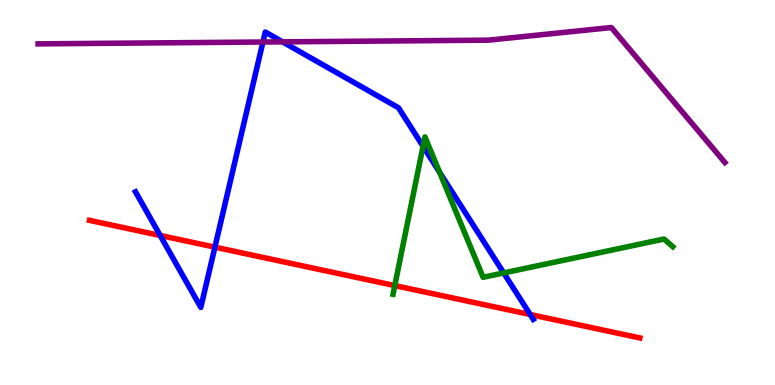[{'lines': ['blue', 'red'], 'intersections': [{'x': 2.07, 'y': 3.88}, {'x': 2.77, 'y': 3.58}, {'x': 6.84, 'y': 1.83}]}, {'lines': ['green', 'red'], 'intersections': [{'x': 5.09, 'y': 2.58}]}, {'lines': ['purple', 'red'], 'intersections': []}, {'lines': ['blue', 'green'], 'intersections': [{'x': 5.46, 'y': 6.2}, {'x': 5.67, 'y': 5.52}, {'x': 6.5, 'y': 2.91}]}, {'lines': ['blue', 'purple'], 'intersections': [{'x': 3.39, 'y': 8.91}, {'x': 3.65, 'y': 8.91}]}, {'lines': ['green', 'purple'], 'intersections': []}]